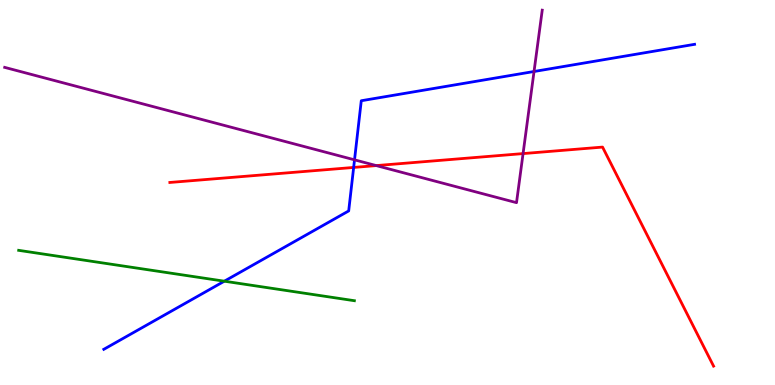[{'lines': ['blue', 'red'], 'intersections': [{'x': 4.56, 'y': 5.65}]}, {'lines': ['green', 'red'], 'intersections': []}, {'lines': ['purple', 'red'], 'intersections': [{'x': 4.86, 'y': 5.7}, {'x': 6.75, 'y': 6.01}]}, {'lines': ['blue', 'green'], 'intersections': [{'x': 2.89, 'y': 2.7}]}, {'lines': ['blue', 'purple'], 'intersections': [{'x': 4.57, 'y': 5.85}, {'x': 6.89, 'y': 8.14}]}, {'lines': ['green', 'purple'], 'intersections': []}]